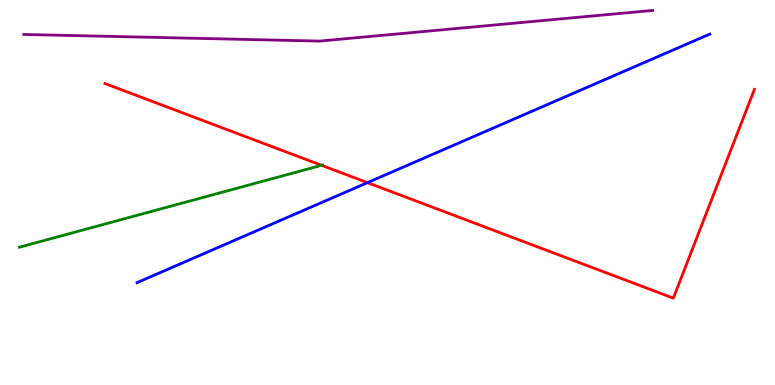[{'lines': ['blue', 'red'], 'intersections': [{'x': 4.74, 'y': 5.26}]}, {'lines': ['green', 'red'], 'intersections': [{'x': 4.15, 'y': 5.71}]}, {'lines': ['purple', 'red'], 'intersections': []}, {'lines': ['blue', 'green'], 'intersections': []}, {'lines': ['blue', 'purple'], 'intersections': []}, {'lines': ['green', 'purple'], 'intersections': []}]